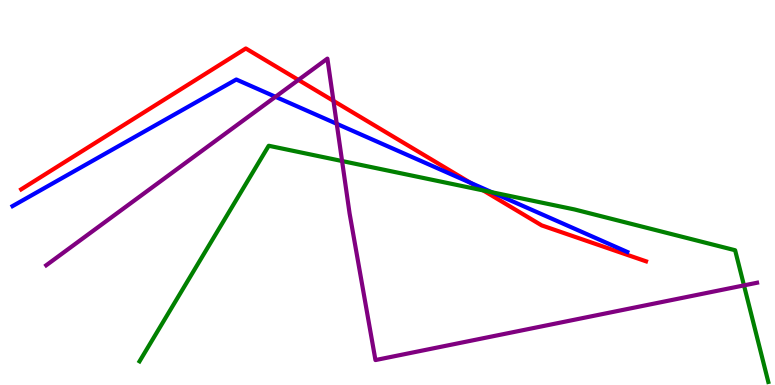[{'lines': ['blue', 'red'], 'intersections': [{'x': 6.07, 'y': 5.25}]}, {'lines': ['green', 'red'], 'intersections': [{'x': 6.24, 'y': 5.05}]}, {'lines': ['purple', 'red'], 'intersections': [{'x': 3.85, 'y': 7.92}, {'x': 4.3, 'y': 7.38}]}, {'lines': ['blue', 'green'], 'intersections': [{'x': 6.35, 'y': 5.01}]}, {'lines': ['blue', 'purple'], 'intersections': [{'x': 3.55, 'y': 7.49}, {'x': 4.35, 'y': 6.78}]}, {'lines': ['green', 'purple'], 'intersections': [{'x': 4.41, 'y': 5.82}, {'x': 9.6, 'y': 2.59}]}]